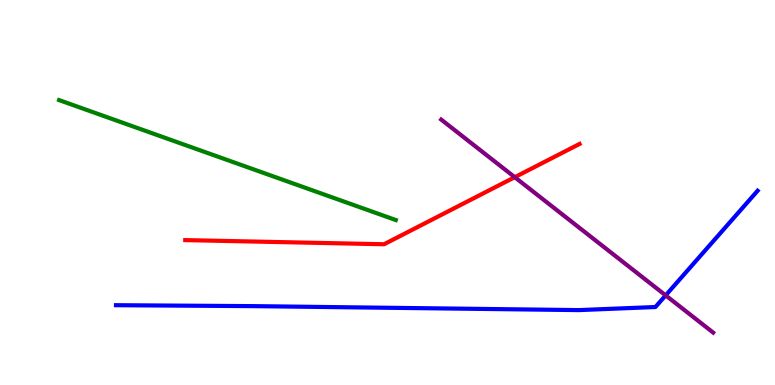[{'lines': ['blue', 'red'], 'intersections': []}, {'lines': ['green', 'red'], 'intersections': []}, {'lines': ['purple', 'red'], 'intersections': [{'x': 6.64, 'y': 5.4}]}, {'lines': ['blue', 'green'], 'intersections': []}, {'lines': ['blue', 'purple'], 'intersections': [{'x': 8.59, 'y': 2.33}]}, {'lines': ['green', 'purple'], 'intersections': []}]